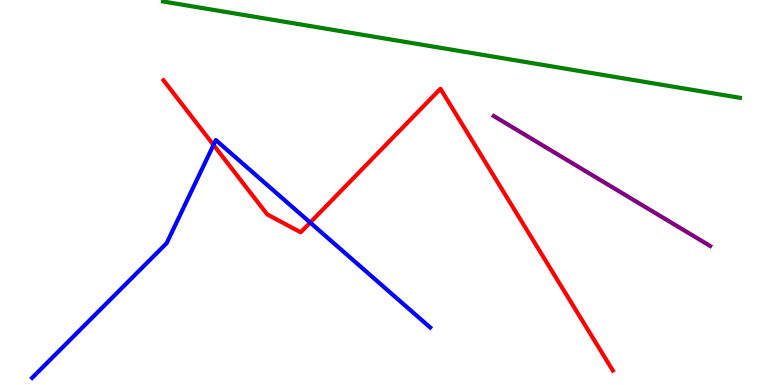[{'lines': ['blue', 'red'], 'intersections': [{'x': 2.75, 'y': 6.24}, {'x': 4.0, 'y': 4.22}]}, {'lines': ['green', 'red'], 'intersections': []}, {'lines': ['purple', 'red'], 'intersections': []}, {'lines': ['blue', 'green'], 'intersections': []}, {'lines': ['blue', 'purple'], 'intersections': []}, {'lines': ['green', 'purple'], 'intersections': []}]